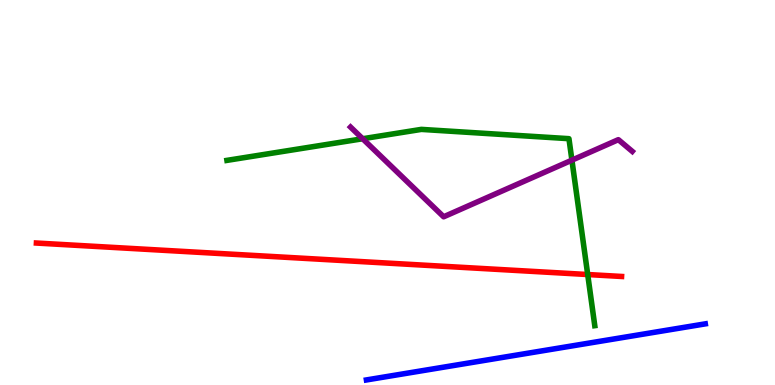[{'lines': ['blue', 'red'], 'intersections': []}, {'lines': ['green', 'red'], 'intersections': [{'x': 7.58, 'y': 2.87}]}, {'lines': ['purple', 'red'], 'intersections': []}, {'lines': ['blue', 'green'], 'intersections': []}, {'lines': ['blue', 'purple'], 'intersections': []}, {'lines': ['green', 'purple'], 'intersections': [{'x': 4.68, 'y': 6.4}, {'x': 7.38, 'y': 5.84}]}]